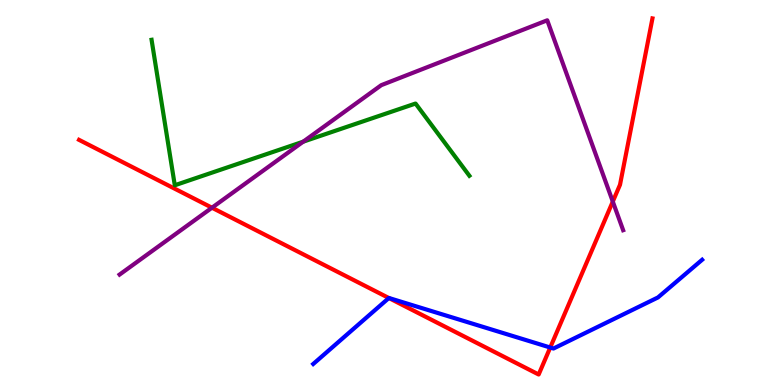[{'lines': ['blue', 'red'], 'intersections': [{'x': 5.02, 'y': 2.26}, {'x': 7.1, 'y': 0.973}]}, {'lines': ['green', 'red'], 'intersections': []}, {'lines': ['purple', 'red'], 'intersections': [{'x': 2.73, 'y': 4.6}, {'x': 7.91, 'y': 4.76}]}, {'lines': ['blue', 'green'], 'intersections': []}, {'lines': ['blue', 'purple'], 'intersections': []}, {'lines': ['green', 'purple'], 'intersections': [{'x': 3.91, 'y': 6.32}]}]